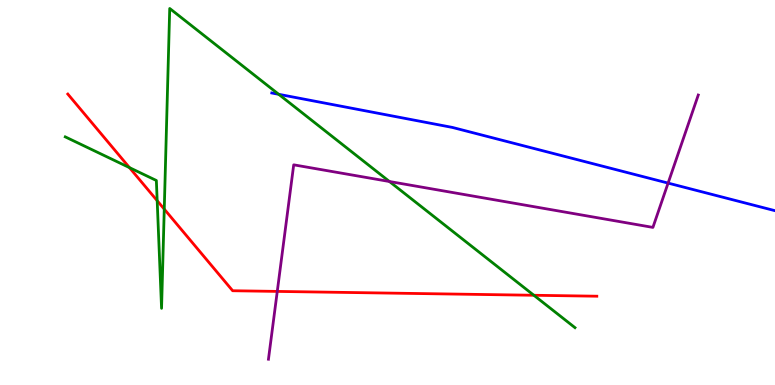[{'lines': ['blue', 'red'], 'intersections': []}, {'lines': ['green', 'red'], 'intersections': [{'x': 1.67, 'y': 5.65}, {'x': 2.03, 'y': 4.79}, {'x': 2.12, 'y': 4.57}, {'x': 6.89, 'y': 2.33}]}, {'lines': ['purple', 'red'], 'intersections': [{'x': 3.58, 'y': 2.43}]}, {'lines': ['blue', 'green'], 'intersections': [{'x': 3.6, 'y': 7.55}]}, {'lines': ['blue', 'purple'], 'intersections': [{'x': 8.62, 'y': 5.24}]}, {'lines': ['green', 'purple'], 'intersections': [{'x': 5.02, 'y': 5.29}]}]